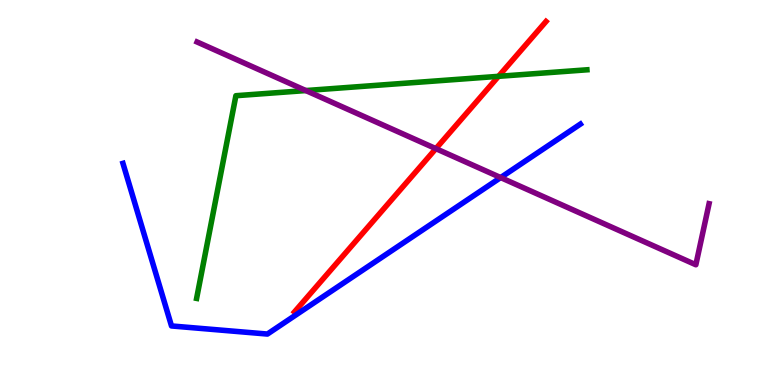[{'lines': ['blue', 'red'], 'intersections': []}, {'lines': ['green', 'red'], 'intersections': [{'x': 6.43, 'y': 8.02}]}, {'lines': ['purple', 'red'], 'intersections': [{'x': 5.62, 'y': 6.14}]}, {'lines': ['blue', 'green'], 'intersections': []}, {'lines': ['blue', 'purple'], 'intersections': [{'x': 6.46, 'y': 5.39}]}, {'lines': ['green', 'purple'], 'intersections': [{'x': 3.95, 'y': 7.65}]}]